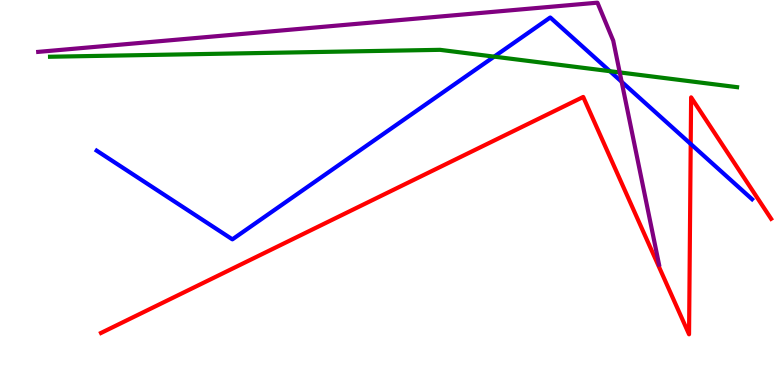[{'lines': ['blue', 'red'], 'intersections': [{'x': 8.91, 'y': 6.26}]}, {'lines': ['green', 'red'], 'intersections': []}, {'lines': ['purple', 'red'], 'intersections': []}, {'lines': ['blue', 'green'], 'intersections': [{'x': 6.38, 'y': 8.53}, {'x': 7.87, 'y': 8.15}]}, {'lines': ['blue', 'purple'], 'intersections': [{'x': 8.02, 'y': 7.88}]}, {'lines': ['green', 'purple'], 'intersections': [{'x': 8.0, 'y': 8.12}]}]